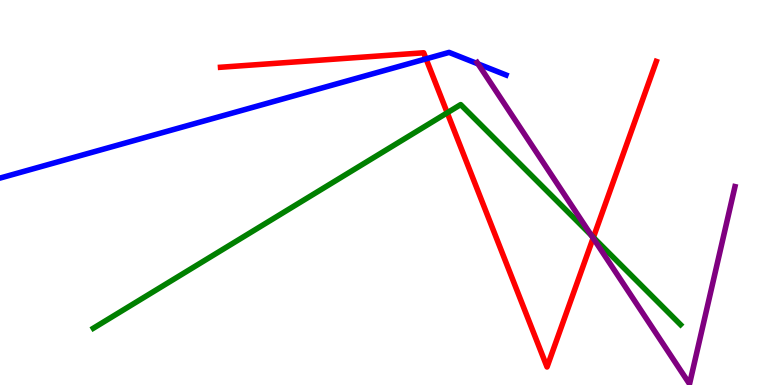[{'lines': ['blue', 'red'], 'intersections': [{'x': 5.5, 'y': 8.47}]}, {'lines': ['green', 'red'], 'intersections': [{'x': 5.77, 'y': 7.07}, {'x': 7.66, 'y': 3.83}]}, {'lines': ['purple', 'red'], 'intersections': [{'x': 7.65, 'y': 3.82}]}, {'lines': ['blue', 'green'], 'intersections': []}, {'lines': ['blue', 'purple'], 'intersections': [{'x': 6.17, 'y': 8.34}]}, {'lines': ['green', 'purple'], 'intersections': [{'x': 7.63, 'y': 3.89}]}]